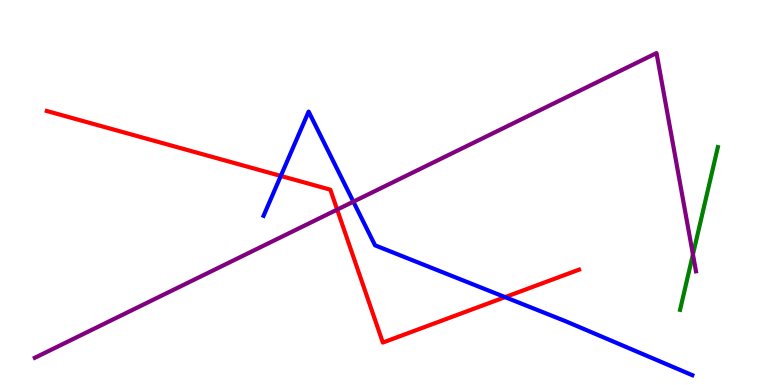[{'lines': ['blue', 'red'], 'intersections': [{'x': 3.62, 'y': 5.43}, {'x': 6.52, 'y': 2.28}]}, {'lines': ['green', 'red'], 'intersections': []}, {'lines': ['purple', 'red'], 'intersections': [{'x': 4.35, 'y': 4.56}]}, {'lines': ['blue', 'green'], 'intersections': []}, {'lines': ['blue', 'purple'], 'intersections': [{'x': 4.56, 'y': 4.76}]}, {'lines': ['green', 'purple'], 'intersections': [{'x': 8.94, 'y': 3.39}]}]